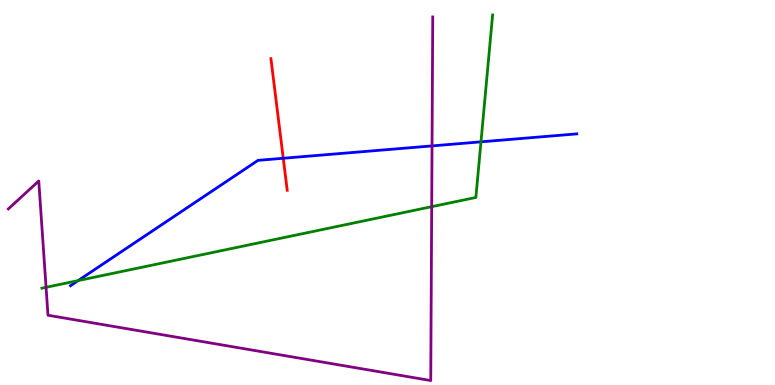[{'lines': ['blue', 'red'], 'intersections': [{'x': 3.65, 'y': 5.89}]}, {'lines': ['green', 'red'], 'intersections': []}, {'lines': ['purple', 'red'], 'intersections': []}, {'lines': ['blue', 'green'], 'intersections': [{'x': 1.01, 'y': 2.71}, {'x': 6.21, 'y': 6.32}]}, {'lines': ['blue', 'purple'], 'intersections': [{'x': 5.57, 'y': 6.21}]}, {'lines': ['green', 'purple'], 'intersections': [{'x': 0.594, 'y': 2.54}, {'x': 5.57, 'y': 4.63}]}]